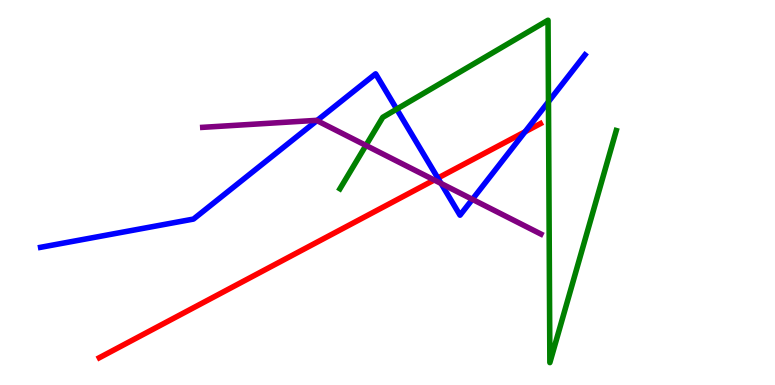[{'lines': ['blue', 'red'], 'intersections': [{'x': 5.65, 'y': 5.38}, {'x': 6.77, 'y': 6.58}]}, {'lines': ['green', 'red'], 'intersections': []}, {'lines': ['purple', 'red'], 'intersections': [{'x': 5.6, 'y': 5.32}]}, {'lines': ['blue', 'green'], 'intersections': [{'x': 5.12, 'y': 7.17}, {'x': 7.08, 'y': 7.36}]}, {'lines': ['blue', 'purple'], 'intersections': [{'x': 4.09, 'y': 6.87}, {'x': 5.69, 'y': 5.23}, {'x': 6.1, 'y': 4.82}]}, {'lines': ['green', 'purple'], 'intersections': [{'x': 4.72, 'y': 6.22}]}]